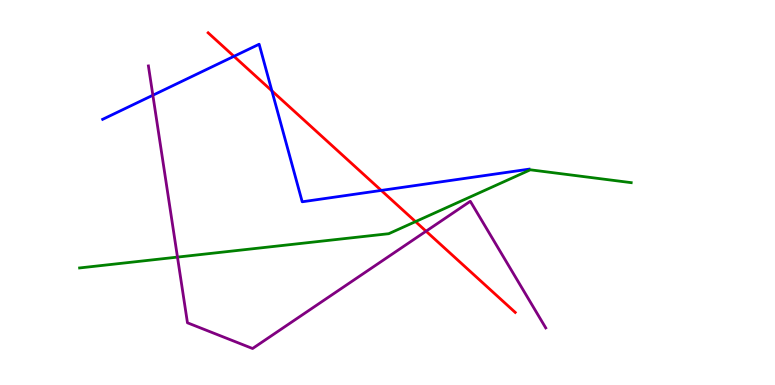[{'lines': ['blue', 'red'], 'intersections': [{'x': 3.02, 'y': 8.54}, {'x': 3.51, 'y': 7.64}, {'x': 4.92, 'y': 5.05}]}, {'lines': ['green', 'red'], 'intersections': [{'x': 5.36, 'y': 4.24}]}, {'lines': ['purple', 'red'], 'intersections': [{'x': 5.5, 'y': 3.99}]}, {'lines': ['blue', 'green'], 'intersections': []}, {'lines': ['blue', 'purple'], 'intersections': [{'x': 1.97, 'y': 7.53}]}, {'lines': ['green', 'purple'], 'intersections': [{'x': 2.29, 'y': 3.32}]}]